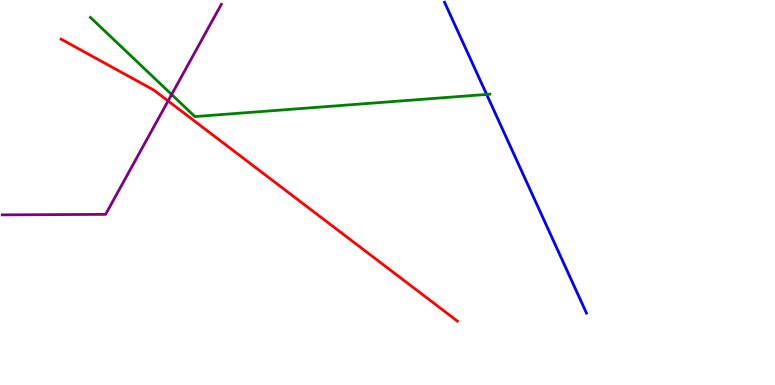[{'lines': ['blue', 'red'], 'intersections': []}, {'lines': ['green', 'red'], 'intersections': []}, {'lines': ['purple', 'red'], 'intersections': [{'x': 2.17, 'y': 7.38}]}, {'lines': ['blue', 'green'], 'intersections': [{'x': 6.28, 'y': 7.55}]}, {'lines': ['blue', 'purple'], 'intersections': []}, {'lines': ['green', 'purple'], 'intersections': [{'x': 2.21, 'y': 7.55}]}]